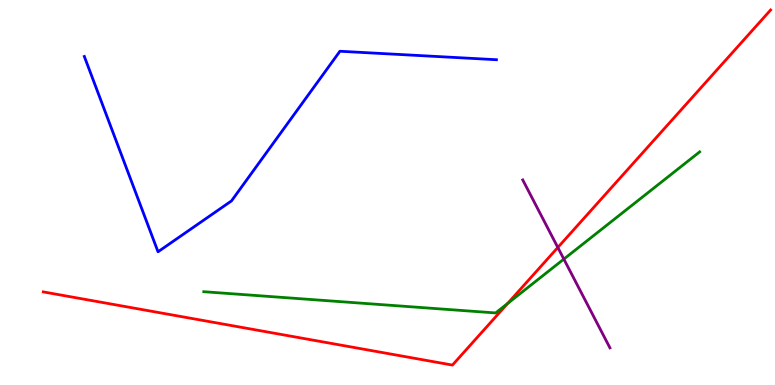[{'lines': ['blue', 'red'], 'intersections': []}, {'lines': ['green', 'red'], 'intersections': [{'x': 6.55, 'y': 2.12}]}, {'lines': ['purple', 'red'], 'intersections': [{'x': 7.2, 'y': 3.57}]}, {'lines': ['blue', 'green'], 'intersections': []}, {'lines': ['blue', 'purple'], 'intersections': []}, {'lines': ['green', 'purple'], 'intersections': [{'x': 7.28, 'y': 3.27}]}]